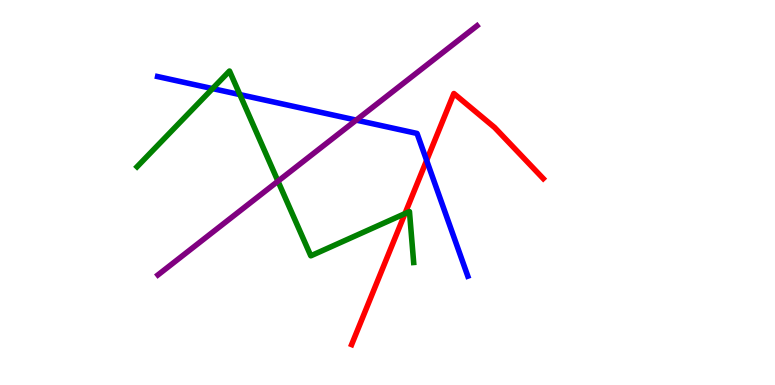[{'lines': ['blue', 'red'], 'intersections': [{'x': 5.5, 'y': 5.83}]}, {'lines': ['green', 'red'], 'intersections': [{'x': 5.23, 'y': 4.45}]}, {'lines': ['purple', 'red'], 'intersections': []}, {'lines': ['blue', 'green'], 'intersections': [{'x': 2.74, 'y': 7.7}, {'x': 3.1, 'y': 7.54}]}, {'lines': ['blue', 'purple'], 'intersections': [{'x': 4.6, 'y': 6.88}]}, {'lines': ['green', 'purple'], 'intersections': [{'x': 3.59, 'y': 5.29}]}]